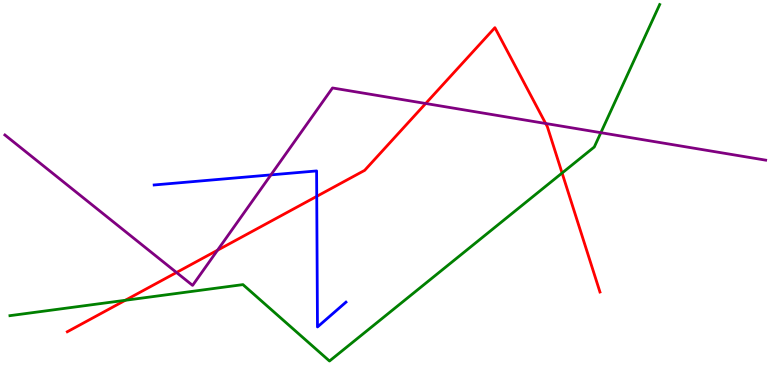[{'lines': ['blue', 'red'], 'intersections': [{'x': 4.09, 'y': 4.9}]}, {'lines': ['green', 'red'], 'intersections': [{'x': 1.62, 'y': 2.2}, {'x': 7.25, 'y': 5.51}]}, {'lines': ['purple', 'red'], 'intersections': [{'x': 2.28, 'y': 2.92}, {'x': 2.81, 'y': 3.5}, {'x': 5.49, 'y': 7.31}, {'x': 7.04, 'y': 6.79}]}, {'lines': ['blue', 'green'], 'intersections': []}, {'lines': ['blue', 'purple'], 'intersections': [{'x': 3.5, 'y': 5.46}]}, {'lines': ['green', 'purple'], 'intersections': [{'x': 7.75, 'y': 6.55}]}]